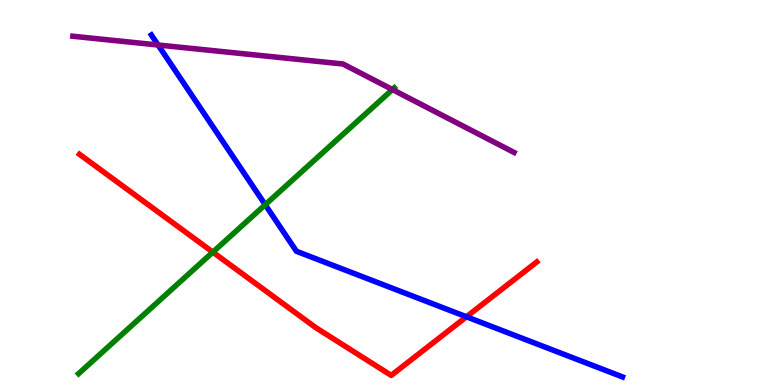[{'lines': ['blue', 'red'], 'intersections': [{'x': 6.02, 'y': 1.77}]}, {'lines': ['green', 'red'], 'intersections': [{'x': 2.75, 'y': 3.45}]}, {'lines': ['purple', 'red'], 'intersections': []}, {'lines': ['blue', 'green'], 'intersections': [{'x': 3.42, 'y': 4.68}]}, {'lines': ['blue', 'purple'], 'intersections': [{'x': 2.04, 'y': 8.83}]}, {'lines': ['green', 'purple'], 'intersections': [{'x': 5.06, 'y': 7.67}]}]